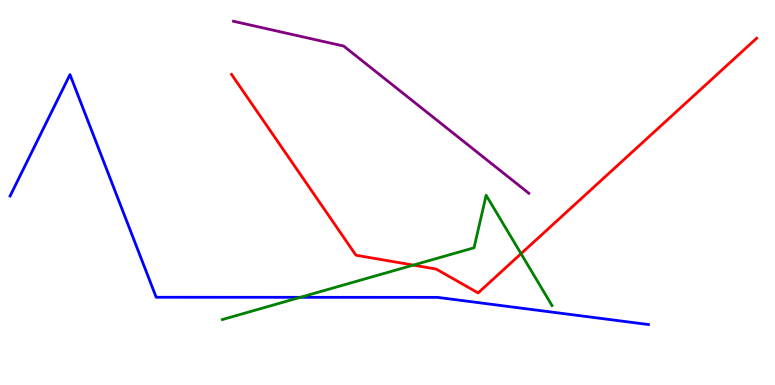[{'lines': ['blue', 'red'], 'intersections': []}, {'lines': ['green', 'red'], 'intersections': [{'x': 5.33, 'y': 3.11}, {'x': 6.72, 'y': 3.41}]}, {'lines': ['purple', 'red'], 'intersections': []}, {'lines': ['blue', 'green'], 'intersections': [{'x': 3.88, 'y': 2.28}]}, {'lines': ['blue', 'purple'], 'intersections': []}, {'lines': ['green', 'purple'], 'intersections': []}]